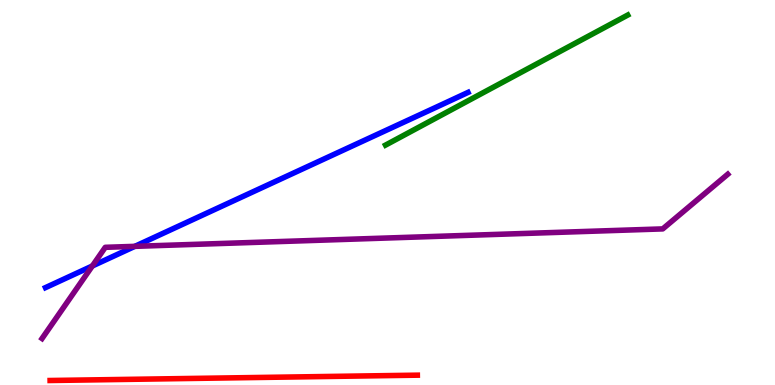[{'lines': ['blue', 'red'], 'intersections': []}, {'lines': ['green', 'red'], 'intersections': []}, {'lines': ['purple', 'red'], 'intersections': []}, {'lines': ['blue', 'green'], 'intersections': []}, {'lines': ['blue', 'purple'], 'intersections': [{'x': 1.19, 'y': 3.09}, {'x': 1.74, 'y': 3.6}]}, {'lines': ['green', 'purple'], 'intersections': []}]